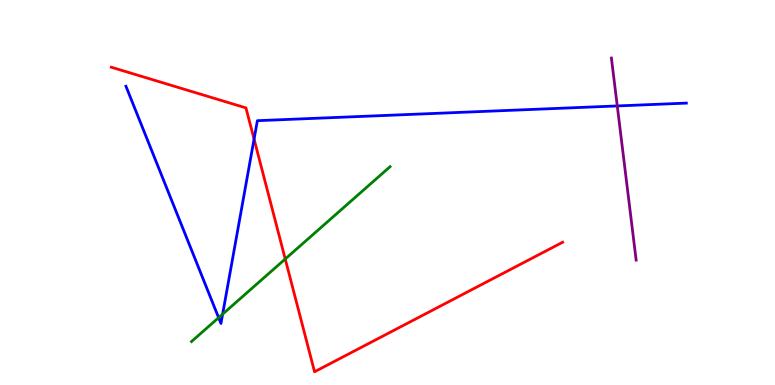[{'lines': ['blue', 'red'], 'intersections': [{'x': 3.28, 'y': 6.39}]}, {'lines': ['green', 'red'], 'intersections': [{'x': 3.68, 'y': 3.27}]}, {'lines': ['purple', 'red'], 'intersections': []}, {'lines': ['blue', 'green'], 'intersections': [{'x': 2.82, 'y': 1.75}, {'x': 2.87, 'y': 1.84}]}, {'lines': ['blue', 'purple'], 'intersections': [{'x': 7.96, 'y': 7.25}]}, {'lines': ['green', 'purple'], 'intersections': []}]